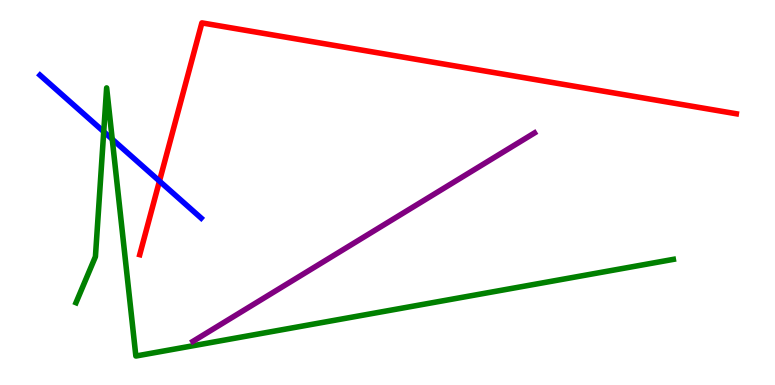[{'lines': ['blue', 'red'], 'intersections': [{'x': 2.06, 'y': 5.3}]}, {'lines': ['green', 'red'], 'intersections': []}, {'lines': ['purple', 'red'], 'intersections': []}, {'lines': ['blue', 'green'], 'intersections': [{'x': 1.34, 'y': 6.58}, {'x': 1.45, 'y': 6.38}]}, {'lines': ['blue', 'purple'], 'intersections': []}, {'lines': ['green', 'purple'], 'intersections': []}]